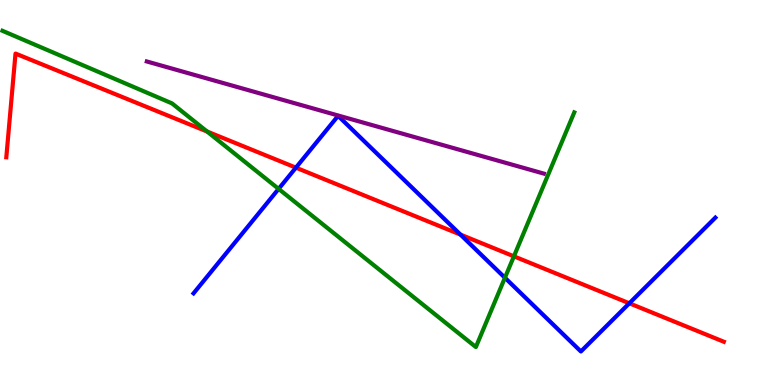[{'lines': ['blue', 'red'], 'intersections': [{'x': 3.82, 'y': 5.65}, {'x': 5.94, 'y': 3.91}, {'x': 8.12, 'y': 2.12}]}, {'lines': ['green', 'red'], 'intersections': [{'x': 2.67, 'y': 6.58}, {'x': 6.63, 'y': 3.34}]}, {'lines': ['purple', 'red'], 'intersections': []}, {'lines': ['blue', 'green'], 'intersections': [{'x': 3.6, 'y': 5.09}, {'x': 6.52, 'y': 2.79}]}, {'lines': ['blue', 'purple'], 'intersections': []}, {'lines': ['green', 'purple'], 'intersections': []}]